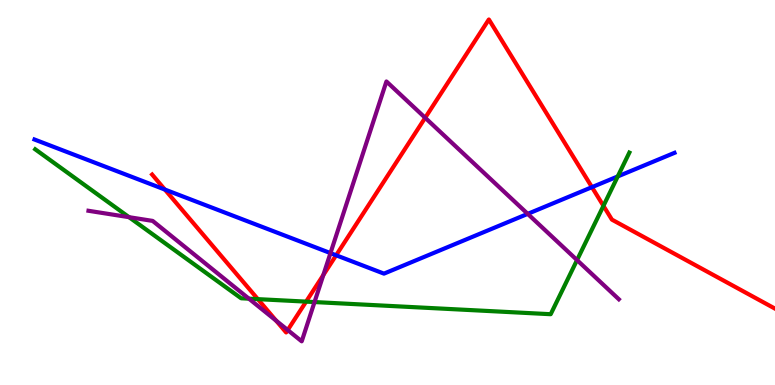[{'lines': ['blue', 'red'], 'intersections': [{'x': 2.13, 'y': 5.08}, {'x': 4.34, 'y': 3.37}, {'x': 7.64, 'y': 5.14}]}, {'lines': ['green', 'red'], 'intersections': [{'x': 3.33, 'y': 2.23}, {'x': 3.95, 'y': 2.17}, {'x': 7.79, 'y': 4.65}]}, {'lines': ['purple', 'red'], 'intersections': [{'x': 3.56, 'y': 1.67}, {'x': 3.71, 'y': 1.43}, {'x': 4.17, 'y': 2.86}, {'x': 5.49, 'y': 6.94}]}, {'lines': ['blue', 'green'], 'intersections': [{'x': 7.97, 'y': 5.42}]}, {'lines': ['blue', 'purple'], 'intersections': [{'x': 4.26, 'y': 3.43}, {'x': 6.81, 'y': 4.45}]}, {'lines': ['green', 'purple'], 'intersections': [{'x': 1.67, 'y': 4.36}, {'x': 3.21, 'y': 2.24}, {'x': 4.06, 'y': 2.15}, {'x': 7.45, 'y': 3.24}]}]